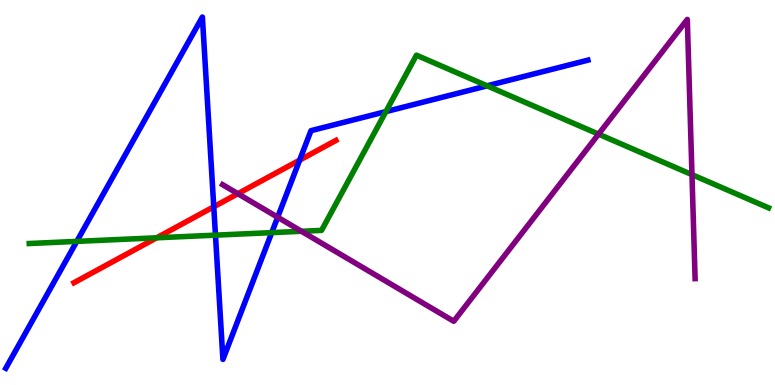[{'lines': ['blue', 'red'], 'intersections': [{'x': 2.76, 'y': 4.63}, {'x': 3.87, 'y': 5.84}]}, {'lines': ['green', 'red'], 'intersections': [{'x': 2.02, 'y': 3.82}]}, {'lines': ['purple', 'red'], 'intersections': [{'x': 3.07, 'y': 4.97}]}, {'lines': ['blue', 'green'], 'intersections': [{'x': 0.991, 'y': 3.73}, {'x': 2.78, 'y': 3.89}, {'x': 3.51, 'y': 3.96}, {'x': 4.98, 'y': 7.1}, {'x': 6.29, 'y': 7.77}]}, {'lines': ['blue', 'purple'], 'intersections': [{'x': 3.58, 'y': 4.36}]}, {'lines': ['green', 'purple'], 'intersections': [{'x': 3.89, 'y': 3.99}, {'x': 7.72, 'y': 6.52}, {'x': 8.93, 'y': 5.46}]}]